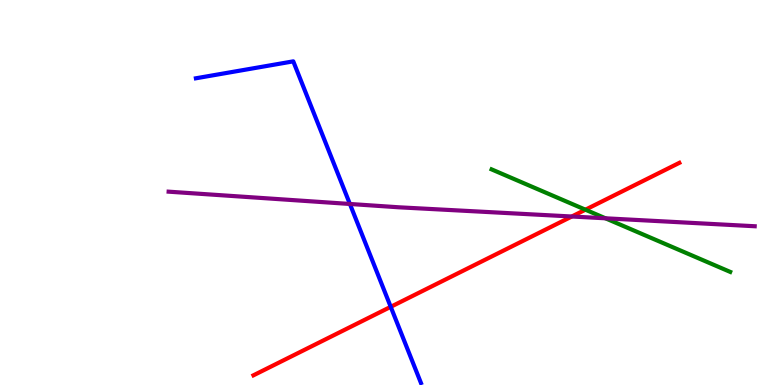[{'lines': ['blue', 'red'], 'intersections': [{'x': 5.04, 'y': 2.03}]}, {'lines': ['green', 'red'], 'intersections': [{'x': 7.55, 'y': 4.55}]}, {'lines': ['purple', 'red'], 'intersections': [{'x': 7.38, 'y': 4.38}]}, {'lines': ['blue', 'green'], 'intersections': []}, {'lines': ['blue', 'purple'], 'intersections': [{'x': 4.51, 'y': 4.7}]}, {'lines': ['green', 'purple'], 'intersections': [{'x': 7.81, 'y': 4.33}]}]